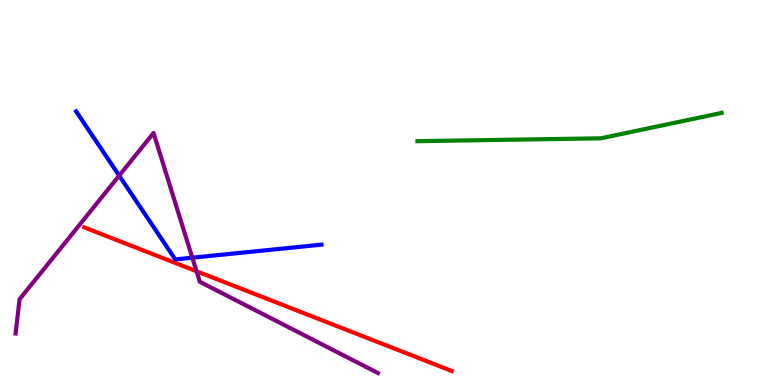[{'lines': ['blue', 'red'], 'intersections': []}, {'lines': ['green', 'red'], 'intersections': []}, {'lines': ['purple', 'red'], 'intersections': [{'x': 2.54, 'y': 2.95}]}, {'lines': ['blue', 'green'], 'intersections': []}, {'lines': ['blue', 'purple'], 'intersections': [{'x': 1.54, 'y': 5.44}, {'x': 2.48, 'y': 3.31}]}, {'lines': ['green', 'purple'], 'intersections': []}]